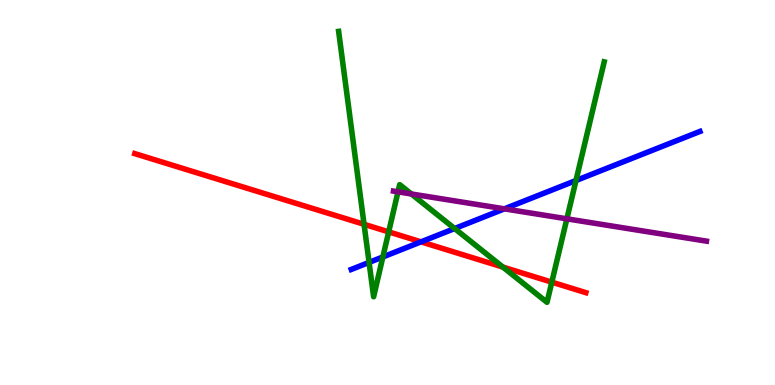[{'lines': ['blue', 'red'], 'intersections': [{'x': 5.43, 'y': 3.72}]}, {'lines': ['green', 'red'], 'intersections': [{'x': 4.7, 'y': 4.17}, {'x': 5.02, 'y': 3.98}, {'x': 6.49, 'y': 3.06}, {'x': 7.12, 'y': 2.67}]}, {'lines': ['purple', 'red'], 'intersections': []}, {'lines': ['blue', 'green'], 'intersections': [{'x': 4.76, 'y': 3.18}, {'x': 4.94, 'y': 3.33}, {'x': 5.87, 'y': 4.06}, {'x': 7.43, 'y': 5.31}]}, {'lines': ['blue', 'purple'], 'intersections': [{'x': 6.51, 'y': 4.58}]}, {'lines': ['green', 'purple'], 'intersections': [{'x': 5.14, 'y': 5.02}, {'x': 5.31, 'y': 4.96}, {'x': 7.31, 'y': 4.32}]}]